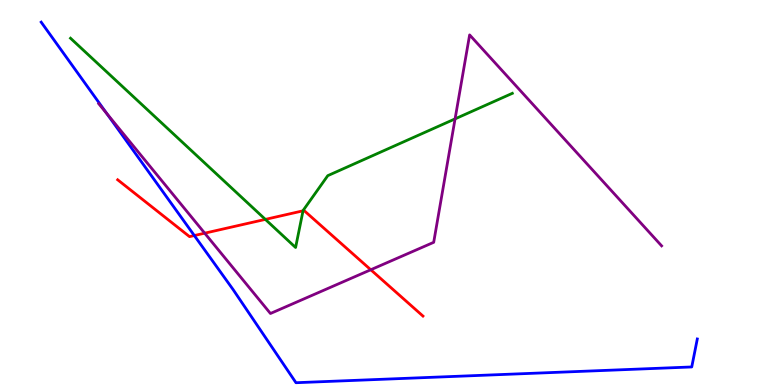[{'lines': ['blue', 'red'], 'intersections': [{'x': 2.51, 'y': 3.88}]}, {'lines': ['green', 'red'], 'intersections': [{'x': 3.42, 'y': 4.3}, {'x': 3.91, 'y': 4.52}]}, {'lines': ['purple', 'red'], 'intersections': [{'x': 2.64, 'y': 3.94}, {'x': 4.78, 'y': 2.99}]}, {'lines': ['blue', 'green'], 'intersections': []}, {'lines': ['blue', 'purple'], 'intersections': [{'x': 1.38, 'y': 7.05}]}, {'lines': ['green', 'purple'], 'intersections': [{'x': 5.87, 'y': 6.91}]}]